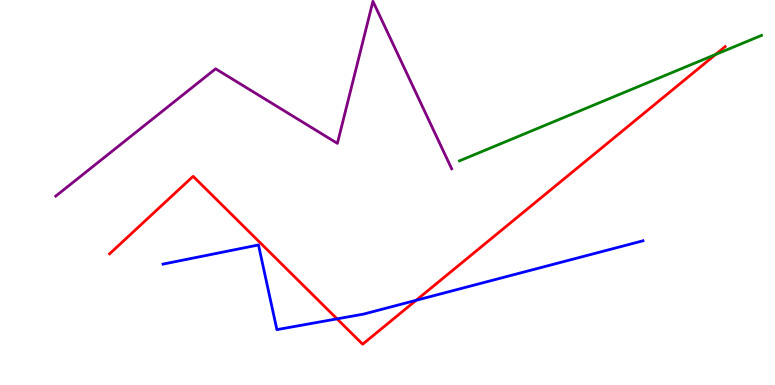[{'lines': ['blue', 'red'], 'intersections': [{'x': 4.35, 'y': 1.72}, {'x': 5.37, 'y': 2.2}]}, {'lines': ['green', 'red'], 'intersections': [{'x': 9.23, 'y': 8.59}]}, {'lines': ['purple', 'red'], 'intersections': []}, {'lines': ['blue', 'green'], 'intersections': []}, {'lines': ['blue', 'purple'], 'intersections': []}, {'lines': ['green', 'purple'], 'intersections': []}]